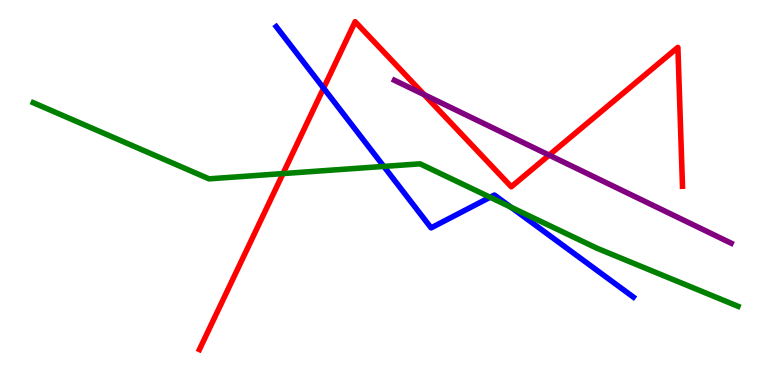[{'lines': ['blue', 'red'], 'intersections': [{'x': 4.18, 'y': 7.71}]}, {'lines': ['green', 'red'], 'intersections': [{'x': 3.65, 'y': 5.49}]}, {'lines': ['purple', 'red'], 'intersections': [{'x': 5.47, 'y': 7.54}, {'x': 7.09, 'y': 5.97}]}, {'lines': ['blue', 'green'], 'intersections': [{'x': 4.95, 'y': 5.68}, {'x': 6.32, 'y': 4.88}, {'x': 6.59, 'y': 4.62}]}, {'lines': ['blue', 'purple'], 'intersections': []}, {'lines': ['green', 'purple'], 'intersections': []}]